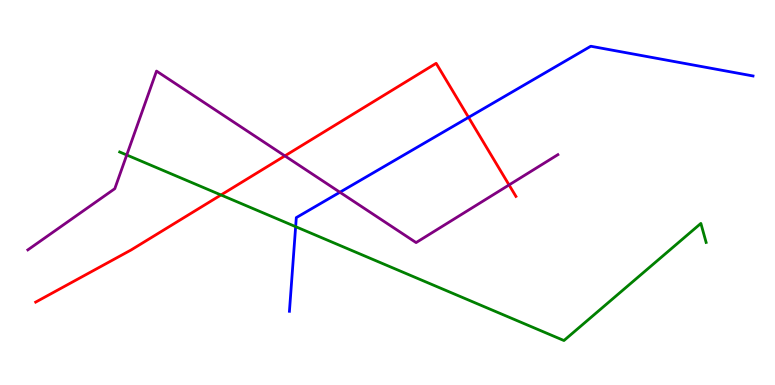[{'lines': ['blue', 'red'], 'intersections': [{'x': 6.05, 'y': 6.95}]}, {'lines': ['green', 'red'], 'intersections': [{'x': 2.85, 'y': 4.94}]}, {'lines': ['purple', 'red'], 'intersections': [{'x': 3.68, 'y': 5.95}, {'x': 6.57, 'y': 5.2}]}, {'lines': ['blue', 'green'], 'intersections': [{'x': 3.81, 'y': 4.11}]}, {'lines': ['blue', 'purple'], 'intersections': [{'x': 4.39, 'y': 5.01}]}, {'lines': ['green', 'purple'], 'intersections': [{'x': 1.64, 'y': 5.97}]}]